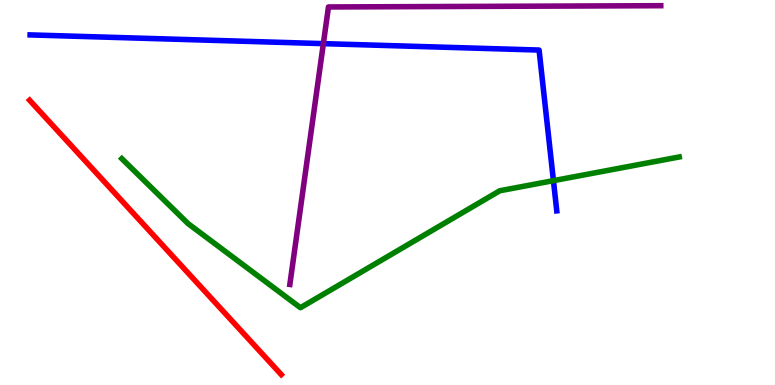[{'lines': ['blue', 'red'], 'intersections': []}, {'lines': ['green', 'red'], 'intersections': []}, {'lines': ['purple', 'red'], 'intersections': []}, {'lines': ['blue', 'green'], 'intersections': [{'x': 7.14, 'y': 5.31}]}, {'lines': ['blue', 'purple'], 'intersections': [{'x': 4.17, 'y': 8.87}]}, {'lines': ['green', 'purple'], 'intersections': []}]